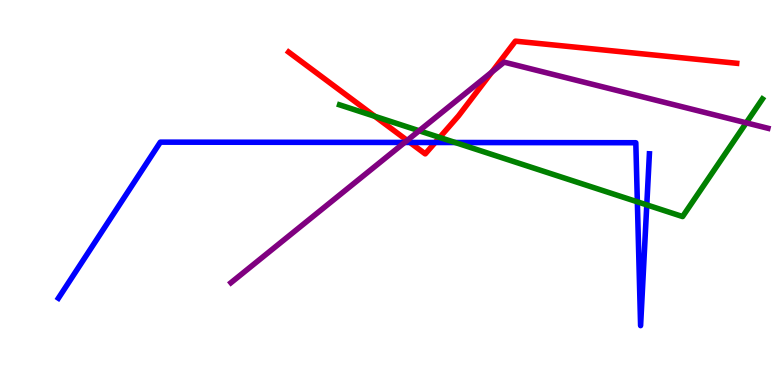[{'lines': ['blue', 'red'], 'intersections': [{'x': 5.29, 'y': 6.3}, {'x': 5.62, 'y': 6.3}]}, {'lines': ['green', 'red'], 'intersections': [{'x': 4.84, 'y': 6.98}, {'x': 5.67, 'y': 6.43}]}, {'lines': ['purple', 'red'], 'intersections': [{'x': 5.25, 'y': 6.35}, {'x': 6.35, 'y': 8.13}]}, {'lines': ['blue', 'green'], 'intersections': [{'x': 5.87, 'y': 6.3}, {'x': 8.22, 'y': 4.76}, {'x': 8.35, 'y': 4.68}]}, {'lines': ['blue', 'purple'], 'intersections': [{'x': 5.22, 'y': 6.3}]}, {'lines': ['green', 'purple'], 'intersections': [{'x': 5.41, 'y': 6.6}, {'x': 9.63, 'y': 6.81}]}]